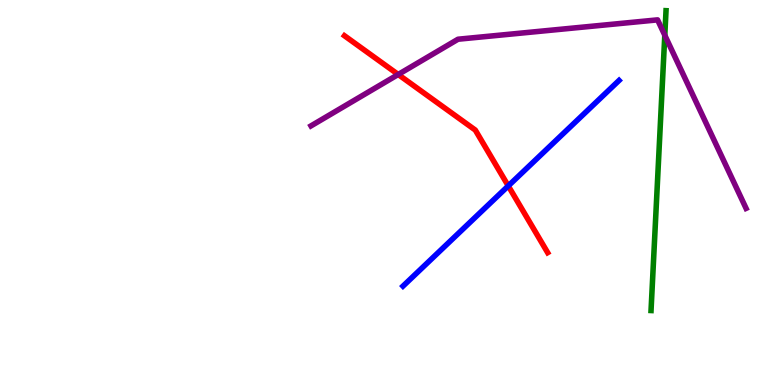[{'lines': ['blue', 'red'], 'intersections': [{'x': 6.56, 'y': 5.17}]}, {'lines': ['green', 'red'], 'intersections': []}, {'lines': ['purple', 'red'], 'intersections': [{'x': 5.14, 'y': 8.07}]}, {'lines': ['blue', 'green'], 'intersections': []}, {'lines': ['blue', 'purple'], 'intersections': []}, {'lines': ['green', 'purple'], 'intersections': [{'x': 8.58, 'y': 9.09}]}]